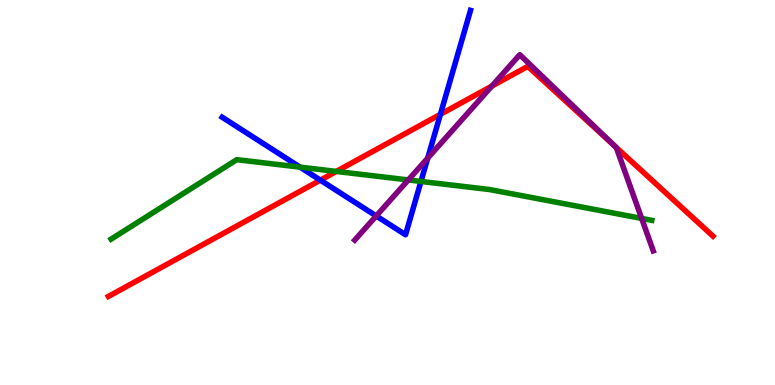[{'lines': ['blue', 'red'], 'intersections': [{'x': 4.13, 'y': 5.32}, {'x': 5.68, 'y': 7.03}]}, {'lines': ['green', 'red'], 'intersections': [{'x': 4.34, 'y': 5.55}]}, {'lines': ['purple', 'red'], 'intersections': [{'x': 6.35, 'y': 7.76}, {'x': 7.93, 'y': 6.2}]}, {'lines': ['blue', 'green'], 'intersections': [{'x': 3.87, 'y': 5.66}, {'x': 5.43, 'y': 5.29}]}, {'lines': ['blue', 'purple'], 'intersections': [{'x': 4.85, 'y': 4.39}, {'x': 5.52, 'y': 5.89}]}, {'lines': ['green', 'purple'], 'intersections': [{'x': 5.27, 'y': 5.33}, {'x': 8.28, 'y': 4.33}]}]